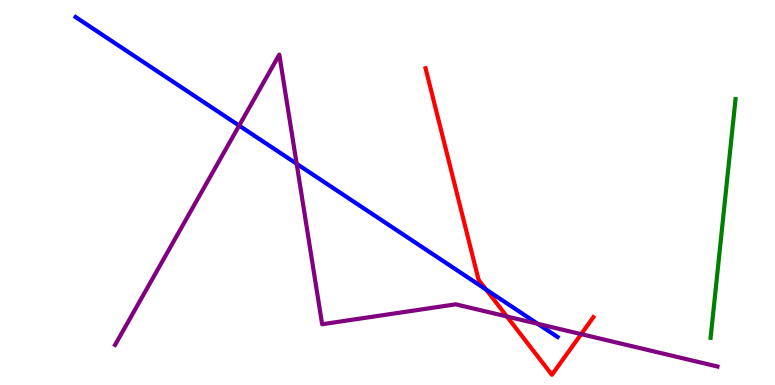[{'lines': ['blue', 'red'], 'intersections': [{'x': 6.27, 'y': 2.48}]}, {'lines': ['green', 'red'], 'intersections': []}, {'lines': ['purple', 'red'], 'intersections': [{'x': 6.54, 'y': 1.78}, {'x': 7.5, 'y': 1.32}]}, {'lines': ['blue', 'green'], 'intersections': []}, {'lines': ['blue', 'purple'], 'intersections': [{'x': 3.09, 'y': 6.74}, {'x': 3.83, 'y': 5.75}, {'x': 6.94, 'y': 1.59}]}, {'lines': ['green', 'purple'], 'intersections': []}]